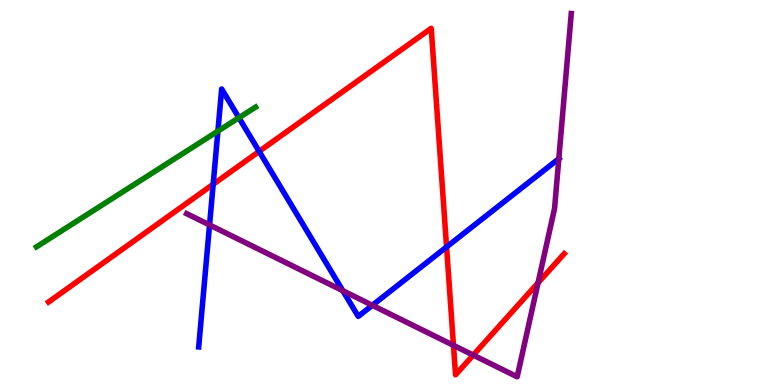[{'lines': ['blue', 'red'], 'intersections': [{'x': 2.75, 'y': 5.21}, {'x': 3.34, 'y': 6.07}, {'x': 5.76, 'y': 3.59}]}, {'lines': ['green', 'red'], 'intersections': []}, {'lines': ['purple', 'red'], 'intersections': [{'x': 5.85, 'y': 1.03}, {'x': 6.11, 'y': 0.777}, {'x': 6.94, 'y': 2.65}]}, {'lines': ['blue', 'green'], 'intersections': [{'x': 2.81, 'y': 6.59}, {'x': 3.08, 'y': 6.94}]}, {'lines': ['blue', 'purple'], 'intersections': [{'x': 2.7, 'y': 4.16}, {'x': 4.42, 'y': 2.45}, {'x': 4.8, 'y': 2.07}, {'x': 7.21, 'y': 5.88}]}, {'lines': ['green', 'purple'], 'intersections': []}]